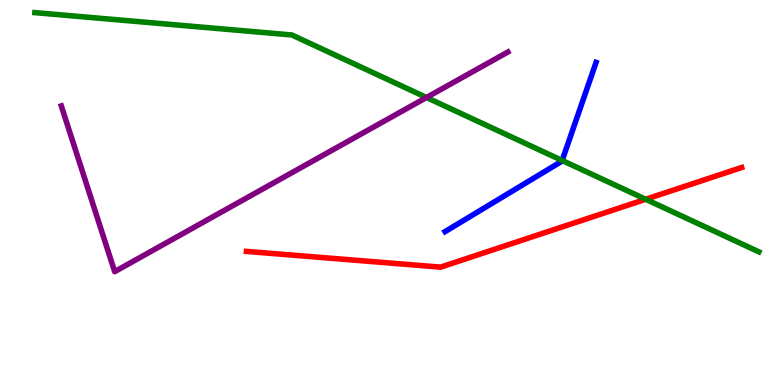[{'lines': ['blue', 'red'], 'intersections': []}, {'lines': ['green', 'red'], 'intersections': [{'x': 8.33, 'y': 4.82}]}, {'lines': ['purple', 'red'], 'intersections': []}, {'lines': ['blue', 'green'], 'intersections': [{'x': 7.25, 'y': 5.83}]}, {'lines': ['blue', 'purple'], 'intersections': []}, {'lines': ['green', 'purple'], 'intersections': [{'x': 5.5, 'y': 7.47}]}]